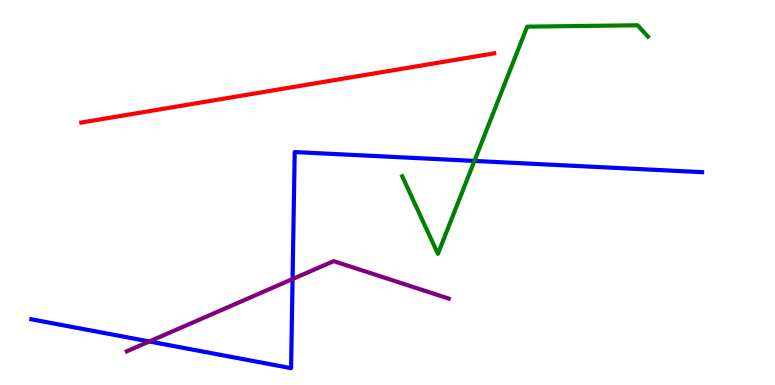[{'lines': ['blue', 'red'], 'intersections': []}, {'lines': ['green', 'red'], 'intersections': []}, {'lines': ['purple', 'red'], 'intersections': []}, {'lines': ['blue', 'green'], 'intersections': [{'x': 6.12, 'y': 5.82}]}, {'lines': ['blue', 'purple'], 'intersections': [{'x': 1.93, 'y': 1.13}, {'x': 3.78, 'y': 2.75}]}, {'lines': ['green', 'purple'], 'intersections': []}]